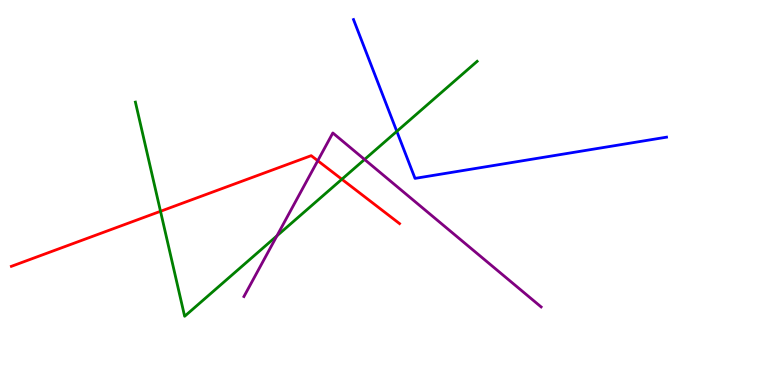[{'lines': ['blue', 'red'], 'intersections': []}, {'lines': ['green', 'red'], 'intersections': [{'x': 2.07, 'y': 4.51}, {'x': 4.41, 'y': 5.34}]}, {'lines': ['purple', 'red'], 'intersections': [{'x': 4.1, 'y': 5.83}]}, {'lines': ['blue', 'green'], 'intersections': [{'x': 5.12, 'y': 6.59}]}, {'lines': ['blue', 'purple'], 'intersections': []}, {'lines': ['green', 'purple'], 'intersections': [{'x': 3.57, 'y': 3.87}, {'x': 4.7, 'y': 5.86}]}]